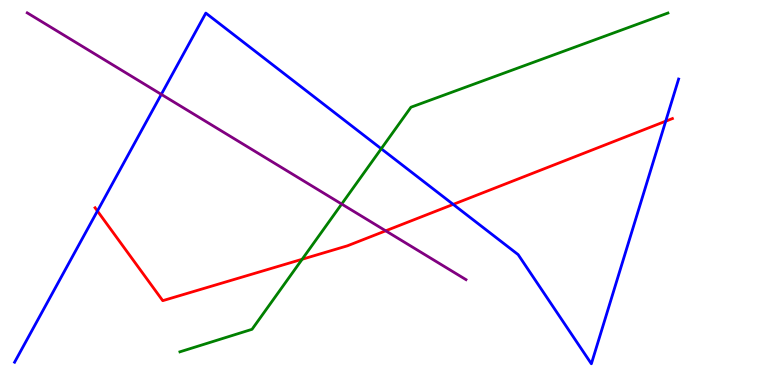[{'lines': ['blue', 'red'], 'intersections': [{'x': 1.26, 'y': 4.52}, {'x': 5.85, 'y': 4.69}, {'x': 8.59, 'y': 6.85}]}, {'lines': ['green', 'red'], 'intersections': [{'x': 3.9, 'y': 3.27}]}, {'lines': ['purple', 'red'], 'intersections': [{'x': 4.98, 'y': 4.0}]}, {'lines': ['blue', 'green'], 'intersections': [{'x': 4.92, 'y': 6.14}]}, {'lines': ['blue', 'purple'], 'intersections': [{'x': 2.08, 'y': 7.55}]}, {'lines': ['green', 'purple'], 'intersections': [{'x': 4.41, 'y': 4.7}]}]